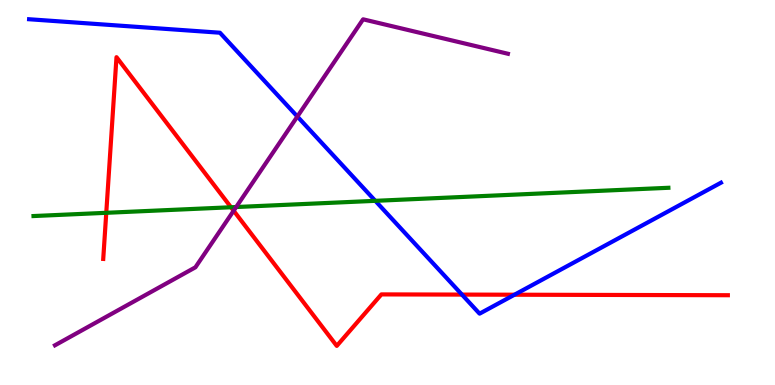[{'lines': ['blue', 'red'], 'intersections': [{'x': 5.96, 'y': 2.35}, {'x': 6.64, 'y': 2.34}]}, {'lines': ['green', 'red'], 'intersections': [{'x': 1.37, 'y': 4.47}, {'x': 2.98, 'y': 4.62}]}, {'lines': ['purple', 'red'], 'intersections': [{'x': 3.01, 'y': 4.53}]}, {'lines': ['blue', 'green'], 'intersections': [{'x': 4.84, 'y': 4.78}]}, {'lines': ['blue', 'purple'], 'intersections': [{'x': 3.84, 'y': 6.97}]}, {'lines': ['green', 'purple'], 'intersections': [{'x': 3.05, 'y': 4.62}]}]